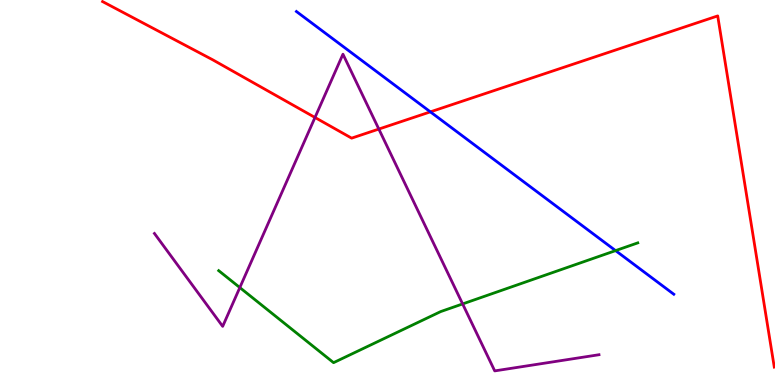[{'lines': ['blue', 'red'], 'intersections': [{'x': 5.55, 'y': 7.09}]}, {'lines': ['green', 'red'], 'intersections': []}, {'lines': ['purple', 'red'], 'intersections': [{'x': 4.06, 'y': 6.95}, {'x': 4.89, 'y': 6.65}]}, {'lines': ['blue', 'green'], 'intersections': [{'x': 7.94, 'y': 3.49}]}, {'lines': ['blue', 'purple'], 'intersections': []}, {'lines': ['green', 'purple'], 'intersections': [{'x': 3.09, 'y': 2.53}, {'x': 5.97, 'y': 2.11}]}]